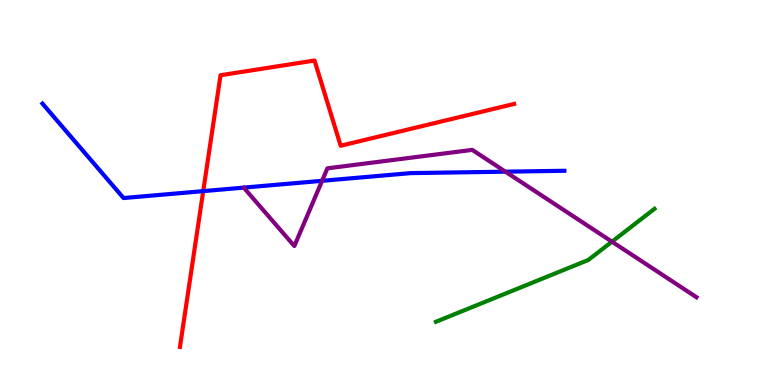[{'lines': ['blue', 'red'], 'intersections': [{'x': 2.62, 'y': 5.04}]}, {'lines': ['green', 'red'], 'intersections': []}, {'lines': ['purple', 'red'], 'intersections': []}, {'lines': ['blue', 'green'], 'intersections': []}, {'lines': ['blue', 'purple'], 'intersections': [{'x': 4.16, 'y': 5.3}, {'x': 6.52, 'y': 5.54}]}, {'lines': ['green', 'purple'], 'intersections': [{'x': 7.9, 'y': 3.72}]}]